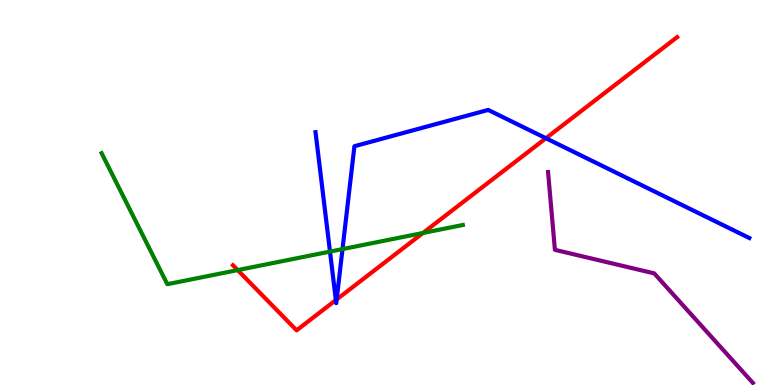[{'lines': ['blue', 'red'], 'intersections': [{'x': 4.33, 'y': 2.21}, {'x': 4.34, 'y': 2.22}, {'x': 7.04, 'y': 6.41}]}, {'lines': ['green', 'red'], 'intersections': [{'x': 3.07, 'y': 2.98}, {'x': 5.46, 'y': 3.95}]}, {'lines': ['purple', 'red'], 'intersections': []}, {'lines': ['blue', 'green'], 'intersections': [{'x': 4.26, 'y': 3.46}, {'x': 4.42, 'y': 3.53}]}, {'lines': ['blue', 'purple'], 'intersections': []}, {'lines': ['green', 'purple'], 'intersections': []}]